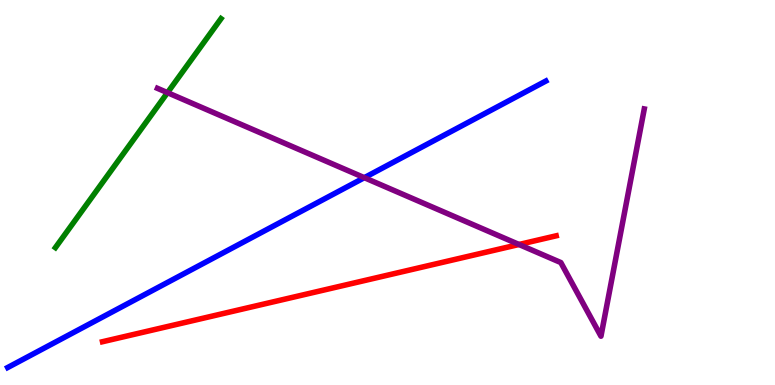[{'lines': ['blue', 'red'], 'intersections': []}, {'lines': ['green', 'red'], 'intersections': []}, {'lines': ['purple', 'red'], 'intersections': [{'x': 6.7, 'y': 3.65}]}, {'lines': ['blue', 'green'], 'intersections': []}, {'lines': ['blue', 'purple'], 'intersections': [{'x': 4.7, 'y': 5.38}]}, {'lines': ['green', 'purple'], 'intersections': [{'x': 2.16, 'y': 7.59}]}]